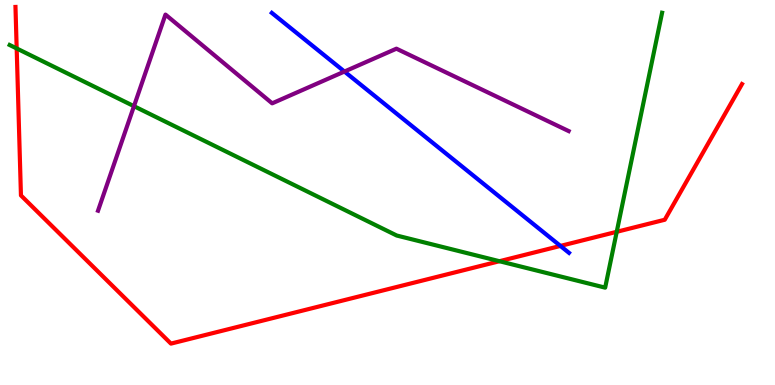[{'lines': ['blue', 'red'], 'intersections': [{'x': 7.23, 'y': 3.61}]}, {'lines': ['green', 'red'], 'intersections': [{'x': 0.215, 'y': 8.74}, {'x': 6.44, 'y': 3.22}, {'x': 7.96, 'y': 3.98}]}, {'lines': ['purple', 'red'], 'intersections': []}, {'lines': ['blue', 'green'], 'intersections': []}, {'lines': ['blue', 'purple'], 'intersections': [{'x': 4.44, 'y': 8.14}]}, {'lines': ['green', 'purple'], 'intersections': [{'x': 1.73, 'y': 7.24}]}]